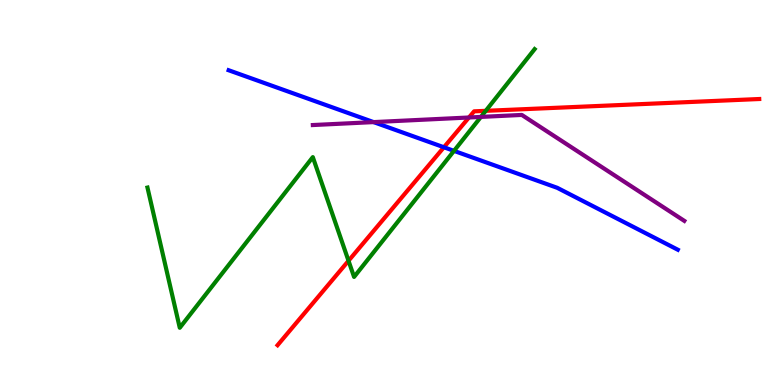[{'lines': ['blue', 'red'], 'intersections': [{'x': 5.73, 'y': 6.17}]}, {'lines': ['green', 'red'], 'intersections': [{'x': 4.5, 'y': 3.23}, {'x': 6.27, 'y': 7.12}]}, {'lines': ['purple', 'red'], 'intersections': [{'x': 6.05, 'y': 6.95}]}, {'lines': ['blue', 'green'], 'intersections': [{'x': 5.86, 'y': 6.08}]}, {'lines': ['blue', 'purple'], 'intersections': [{'x': 4.82, 'y': 6.83}]}, {'lines': ['green', 'purple'], 'intersections': [{'x': 6.21, 'y': 6.96}]}]